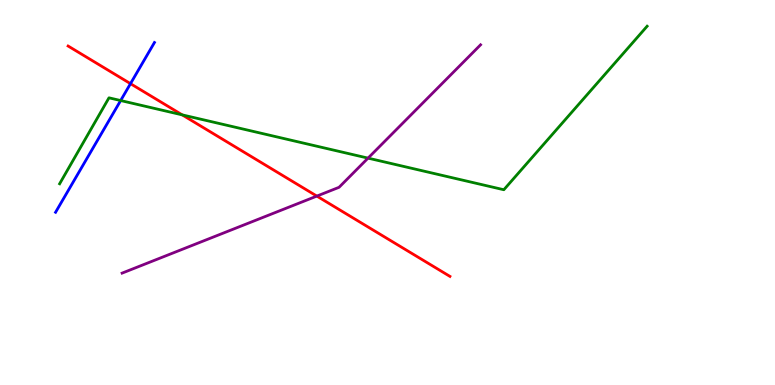[{'lines': ['blue', 'red'], 'intersections': [{'x': 1.68, 'y': 7.83}]}, {'lines': ['green', 'red'], 'intersections': [{'x': 2.35, 'y': 7.02}]}, {'lines': ['purple', 'red'], 'intersections': [{'x': 4.09, 'y': 4.91}]}, {'lines': ['blue', 'green'], 'intersections': [{'x': 1.56, 'y': 7.39}]}, {'lines': ['blue', 'purple'], 'intersections': []}, {'lines': ['green', 'purple'], 'intersections': [{'x': 4.75, 'y': 5.89}]}]